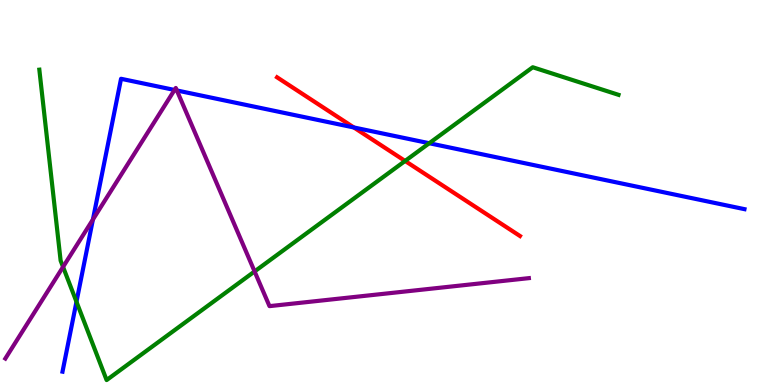[{'lines': ['blue', 'red'], 'intersections': [{'x': 4.57, 'y': 6.69}]}, {'lines': ['green', 'red'], 'intersections': [{'x': 5.23, 'y': 5.82}]}, {'lines': ['purple', 'red'], 'intersections': []}, {'lines': ['blue', 'green'], 'intersections': [{'x': 0.987, 'y': 2.16}, {'x': 5.54, 'y': 6.28}]}, {'lines': ['blue', 'purple'], 'intersections': [{'x': 1.2, 'y': 4.3}, {'x': 2.25, 'y': 7.66}, {'x': 2.28, 'y': 7.65}]}, {'lines': ['green', 'purple'], 'intersections': [{'x': 0.814, 'y': 3.07}, {'x': 3.29, 'y': 2.95}]}]